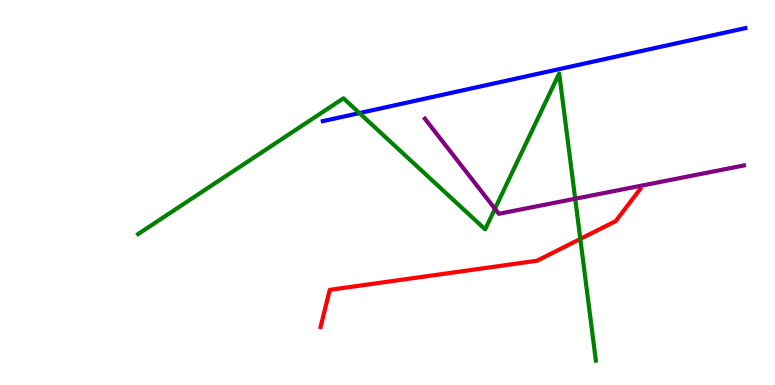[{'lines': ['blue', 'red'], 'intersections': []}, {'lines': ['green', 'red'], 'intersections': [{'x': 7.49, 'y': 3.79}]}, {'lines': ['purple', 'red'], 'intersections': []}, {'lines': ['blue', 'green'], 'intersections': [{'x': 4.64, 'y': 7.06}]}, {'lines': ['blue', 'purple'], 'intersections': []}, {'lines': ['green', 'purple'], 'intersections': [{'x': 6.39, 'y': 4.58}, {'x': 7.42, 'y': 4.84}]}]